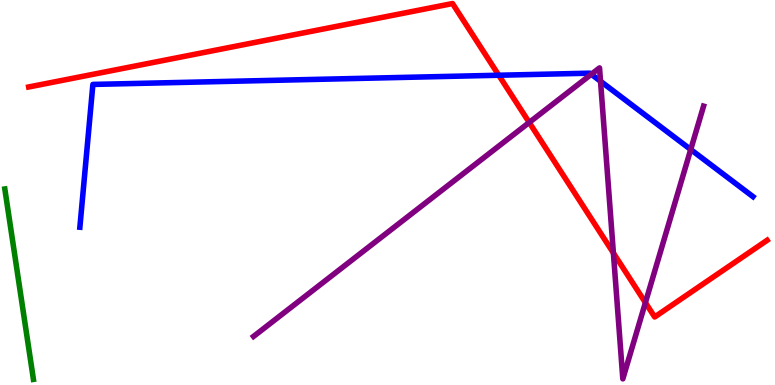[{'lines': ['blue', 'red'], 'intersections': [{'x': 6.44, 'y': 8.05}]}, {'lines': ['green', 'red'], 'intersections': []}, {'lines': ['purple', 'red'], 'intersections': [{'x': 6.83, 'y': 6.82}, {'x': 7.91, 'y': 3.43}, {'x': 8.33, 'y': 2.14}]}, {'lines': ['blue', 'green'], 'intersections': []}, {'lines': ['blue', 'purple'], 'intersections': [{'x': 7.63, 'y': 8.07}, {'x': 7.75, 'y': 7.89}, {'x': 8.91, 'y': 6.12}]}, {'lines': ['green', 'purple'], 'intersections': []}]